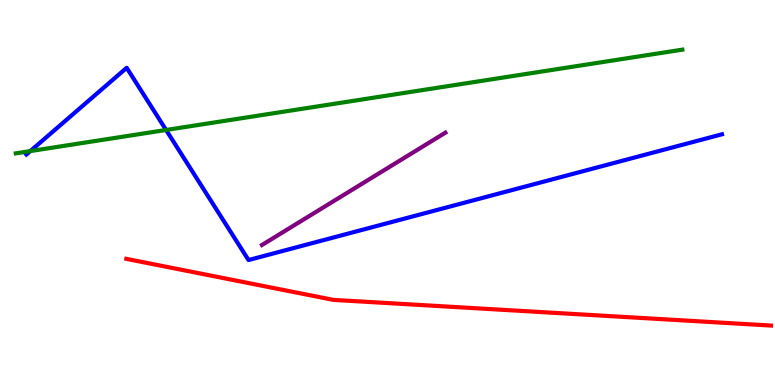[{'lines': ['blue', 'red'], 'intersections': []}, {'lines': ['green', 'red'], 'intersections': []}, {'lines': ['purple', 'red'], 'intersections': []}, {'lines': ['blue', 'green'], 'intersections': [{'x': 0.391, 'y': 6.08}, {'x': 2.14, 'y': 6.62}]}, {'lines': ['blue', 'purple'], 'intersections': []}, {'lines': ['green', 'purple'], 'intersections': []}]